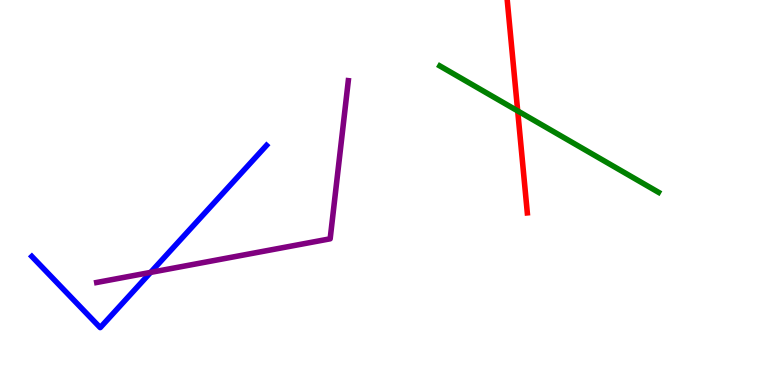[{'lines': ['blue', 'red'], 'intersections': []}, {'lines': ['green', 'red'], 'intersections': [{'x': 6.68, 'y': 7.12}]}, {'lines': ['purple', 'red'], 'intersections': []}, {'lines': ['blue', 'green'], 'intersections': []}, {'lines': ['blue', 'purple'], 'intersections': [{'x': 1.94, 'y': 2.92}]}, {'lines': ['green', 'purple'], 'intersections': []}]